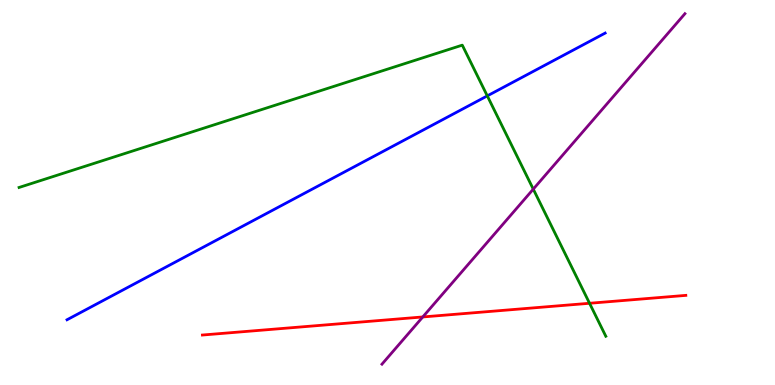[{'lines': ['blue', 'red'], 'intersections': []}, {'lines': ['green', 'red'], 'intersections': [{'x': 7.61, 'y': 2.12}]}, {'lines': ['purple', 'red'], 'intersections': [{'x': 5.46, 'y': 1.77}]}, {'lines': ['blue', 'green'], 'intersections': [{'x': 6.29, 'y': 7.51}]}, {'lines': ['blue', 'purple'], 'intersections': []}, {'lines': ['green', 'purple'], 'intersections': [{'x': 6.88, 'y': 5.09}]}]